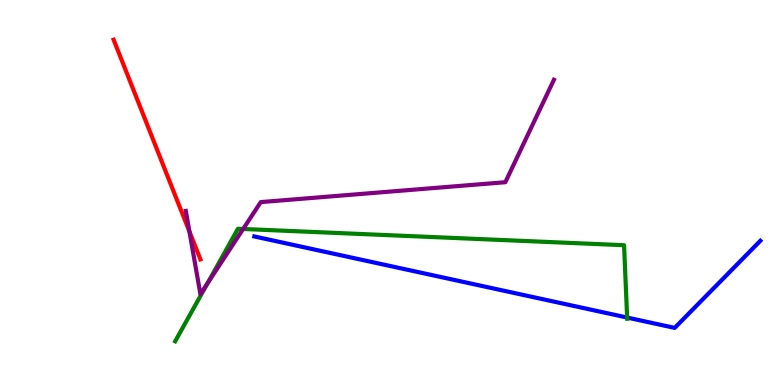[{'lines': ['blue', 'red'], 'intersections': []}, {'lines': ['green', 'red'], 'intersections': []}, {'lines': ['purple', 'red'], 'intersections': [{'x': 2.44, 'y': 3.99}]}, {'lines': ['blue', 'green'], 'intersections': [{'x': 8.09, 'y': 1.75}]}, {'lines': ['blue', 'purple'], 'intersections': []}, {'lines': ['green', 'purple'], 'intersections': [{'x': 2.68, 'y': 2.63}, {'x': 3.14, 'y': 4.05}]}]